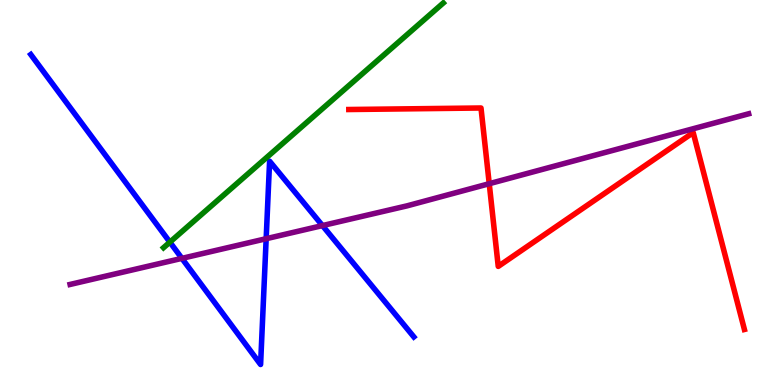[{'lines': ['blue', 'red'], 'intersections': []}, {'lines': ['green', 'red'], 'intersections': []}, {'lines': ['purple', 'red'], 'intersections': [{'x': 6.31, 'y': 5.23}]}, {'lines': ['blue', 'green'], 'intersections': [{'x': 2.19, 'y': 3.71}]}, {'lines': ['blue', 'purple'], 'intersections': [{'x': 2.35, 'y': 3.29}, {'x': 3.43, 'y': 3.8}, {'x': 4.16, 'y': 4.14}]}, {'lines': ['green', 'purple'], 'intersections': []}]